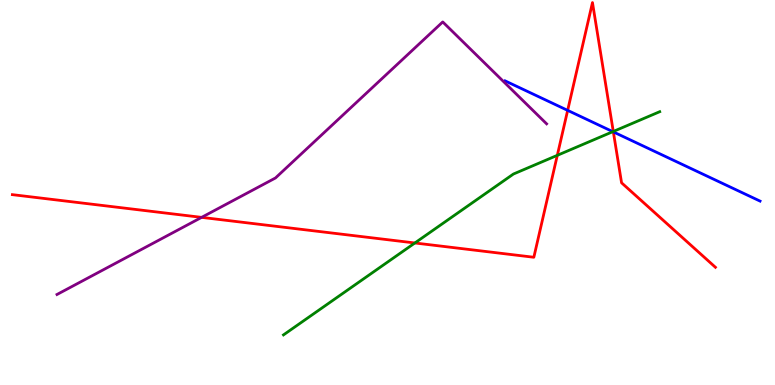[{'lines': ['blue', 'red'], 'intersections': [{'x': 7.32, 'y': 7.13}, {'x': 7.91, 'y': 6.57}]}, {'lines': ['green', 'red'], 'intersections': [{'x': 5.35, 'y': 3.69}, {'x': 7.19, 'y': 5.97}, {'x': 7.91, 'y': 6.58}]}, {'lines': ['purple', 'red'], 'intersections': [{'x': 2.6, 'y': 4.35}]}, {'lines': ['blue', 'green'], 'intersections': [{'x': 7.91, 'y': 6.58}]}, {'lines': ['blue', 'purple'], 'intersections': []}, {'lines': ['green', 'purple'], 'intersections': []}]